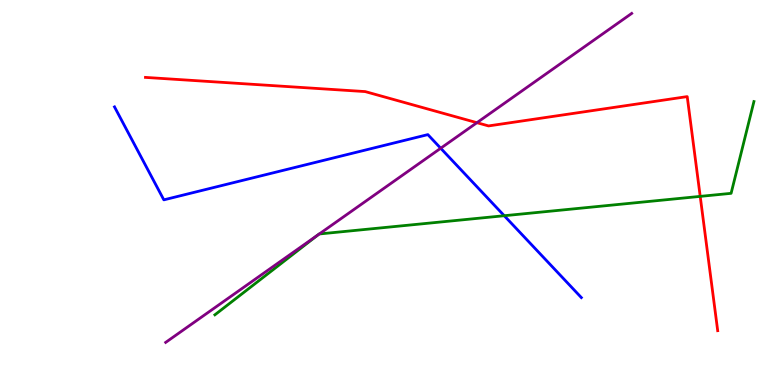[{'lines': ['blue', 'red'], 'intersections': []}, {'lines': ['green', 'red'], 'intersections': [{'x': 9.03, 'y': 4.9}]}, {'lines': ['purple', 'red'], 'intersections': [{'x': 6.15, 'y': 6.81}]}, {'lines': ['blue', 'green'], 'intersections': [{'x': 6.51, 'y': 4.4}]}, {'lines': ['blue', 'purple'], 'intersections': [{'x': 5.69, 'y': 6.15}]}, {'lines': ['green', 'purple'], 'intersections': [{'x': 4.11, 'y': 3.91}, {'x': 4.12, 'y': 3.92}]}]